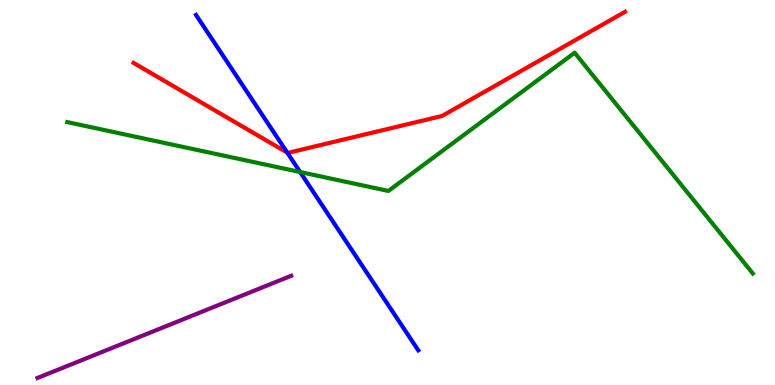[{'lines': ['blue', 'red'], 'intersections': [{'x': 3.71, 'y': 6.03}]}, {'lines': ['green', 'red'], 'intersections': []}, {'lines': ['purple', 'red'], 'intersections': []}, {'lines': ['blue', 'green'], 'intersections': [{'x': 3.87, 'y': 5.53}]}, {'lines': ['blue', 'purple'], 'intersections': []}, {'lines': ['green', 'purple'], 'intersections': []}]